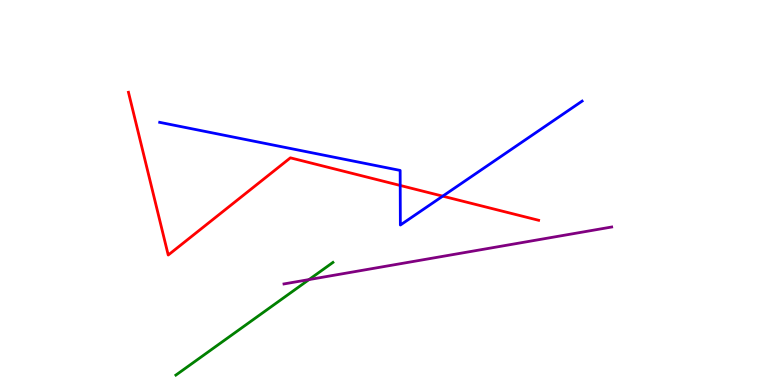[{'lines': ['blue', 'red'], 'intersections': [{'x': 5.16, 'y': 5.18}, {'x': 5.71, 'y': 4.91}]}, {'lines': ['green', 'red'], 'intersections': []}, {'lines': ['purple', 'red'], 'intersections': []}, {'lines': ['blue', 'green'], 'intersections': []}, {'lines': ['blue', 'purple'], 'intersections': []}, {'lines': ['green', 'purple'], 'intersections': [{'x': 3.99, 'y': 2.74}]}]